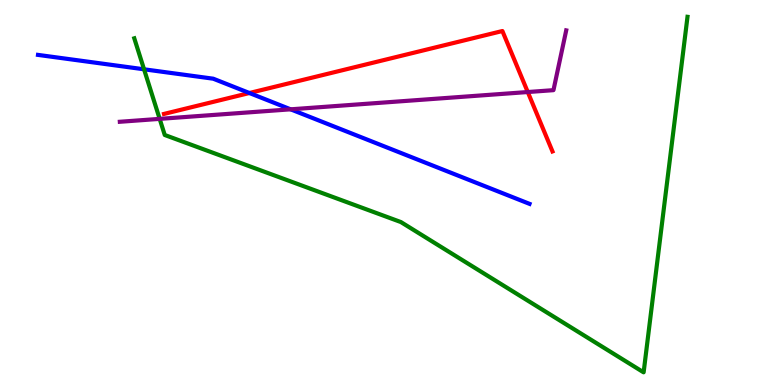[{'lines': ['blue', 'red'], 'intersections': [{'x': 3.22, 'y': 7.58}]}, {'lines': ['green', 'red'], 'intersections': []}, {'lines': ['purple', 'red'], 'intersections': [{'x': 6.81, 'y': 7.61}]}, {'lines': ['blue', 'green'], 'intersections': [{'x': 1.86, 'y': 8.2}]}, {'lines': ['blue', 'purple'], 'intersections': [{'x': 3.75, 'y': 7.16}]}, {'lines': ['green', 'purple'], 'intersections': [{'x': 2.06, 'y': 6.91}]}]